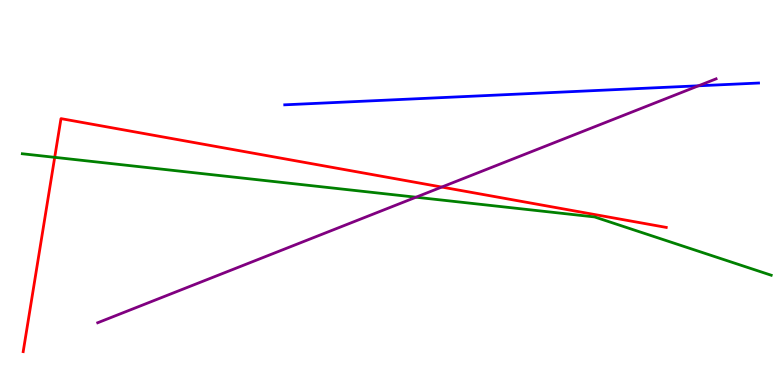[{'lines': ['blue', 'red'], 'intersections': []}, {'lines': ['green', 'red'], 'intersections': [{'x': 0.706, 'y': 5.91}]}, {'lines': ['purple', 'red'], 'intersections': [{'x': 5.7, 'y': 5.14}]}, {'lines': ['blue', 'green'], 'intersections': []}, {'lines': ['blue', 'purple'], 'intersections': [{'x': 9.01, 'y': 7.77}]}, {'lines': ['green', 'purple'], 'intersections': [{'x': 5.37, 'y': 4.88}]}]